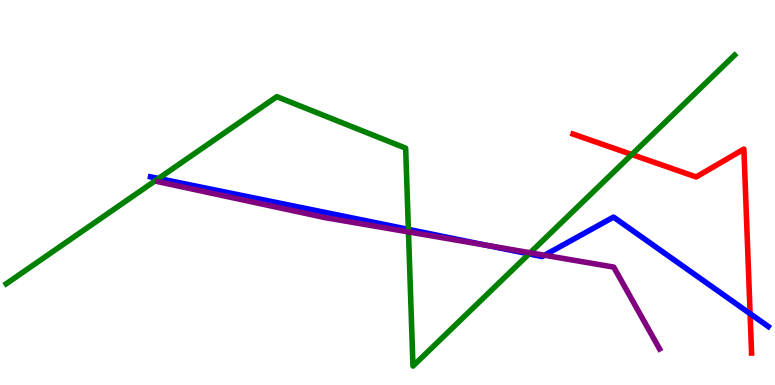[{'lines': ['blue', 'red'], 'intersections': [{'x': 9.68, 'y': 1.85}]}, {'lines': ['green', 'red'], 'intersections': [{'x': 8.15, 'y': 5.99}]}, {'lines': ['purple', 'red'], 'intersections': []}, {'lines': ['blue', 'green'], 'intersections': [{'x': 2.05, 'y': 5.36}, {'x': 5.27, 'y': 4.04}, {'x': 6.83, 'y': 3.4}]}, {'lines': ['blue', 'purple'], 'intersections': [{'x': 6.28, 'y': 3.63}, {'x': 7.03, 'y': 3.37}]}, {'lines': ['green', 'purple'], 'intersections': [{'x': 5.27, 'y': 3.98}, {'x': 6.84, 'y': 3.43}]}]